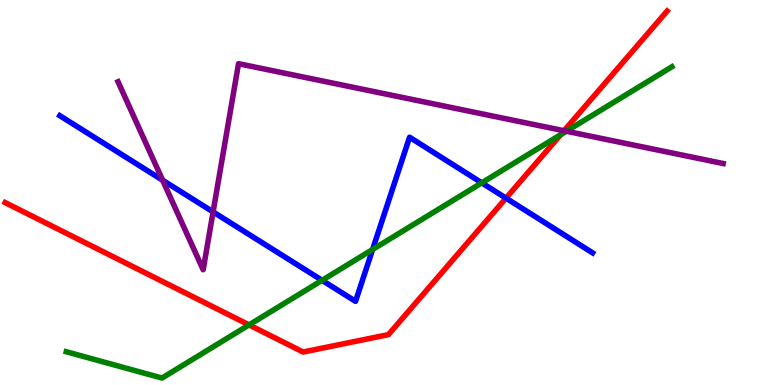[{'lines': ['blue', 'red'], 'intersections': [{'x': 6.53, 'y': 4.85}]}, {'lines': ['green', 'red'], 'intersections': [{'x': 3.21, 'y': 1.56}, {'x': 7.23, 'y': 6.5}]}, {'lines': ['purple', 'red'], 'intersections': [{'x': 7.28, 'y': 6.6}]}, {'lines': ['blue', 'green'], 'intersections': [{'x': 4.16, 'y': 2.72}, {'x': 4.81, 'y': 3.52}, {'x': 6.22, 'y': 5.25}]}, {'lines': ['blue', 'purple'], 'intersections': [{'x': 2.1, 'y': 5.32}, {'x': 2.75, 'y': 4.5}]}, {'lines': ['green', 'purple'], 'intersections': [{'x': 7.31, 'y': 6.59}]}]